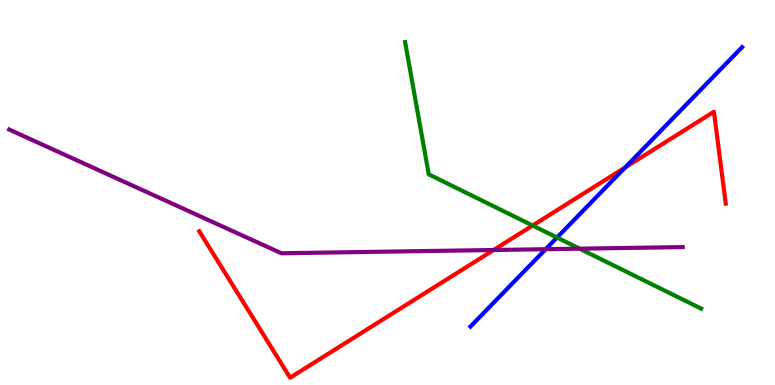[{'lines': ['blue', 'red'], 'intersections': [{'x': 8.07, 'y': 5.65}]}, {'lines': ['green', 'red'], 'intersections': [{'x': 6.87, 'y': 4.14}]}, {'lines': ['purple', 'red'], 'intersections': [{'x': 6.37, 'y': 3.51}]}, {'lines': ['blue', 'green'], 'intersections': [{'x': 7.19, 'y': 3.83}]}, {'lines': ['blue', 'purple'], 'intersections': [{'x': 7.04, 'y': 3.53}]}, {'lines': ['green', 'purple'], 'intersections': [{'x': 7.48, 'y': 3.54}]}]